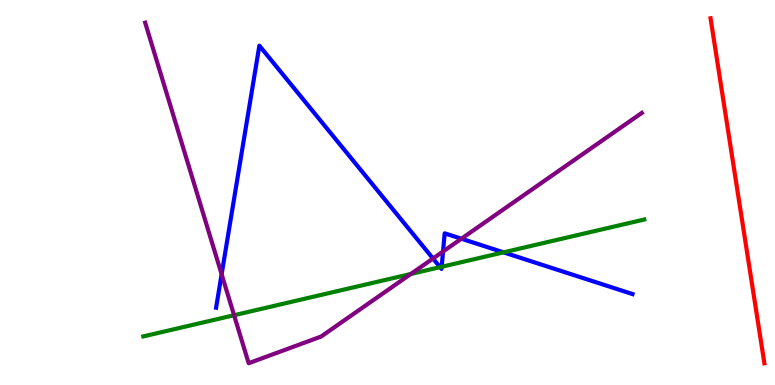[{'lines': ['blue', 'red'], 'intersections': []}, {'lines': ['green', 'red'], 'intersections': []}, {'lines': ['purple', 'red'], 'intersections': []}, {'lines': ['blue', 'green'], 'intersections': [{'x': 5.68, 'y': 3.06}, {'x': 5.7, 'y': 3.07}, {'x': 6.5, 'y': 3.45}]}, {'lines': ['blue', 'purple'], 'intersections': [{'x': 2.86, 'y': 2.88}, {'x': 5.59, 'y': 3.29}, {'x': 5.72, 'y': 3.47}, {'x': 5.95, 'y': 3.8}]}, {'lines': ['green', 'purple'], 'intersections': [{'x': 3.02, 'y': 1.81}, {'x': 5.3, 'y': 2.88}]}]